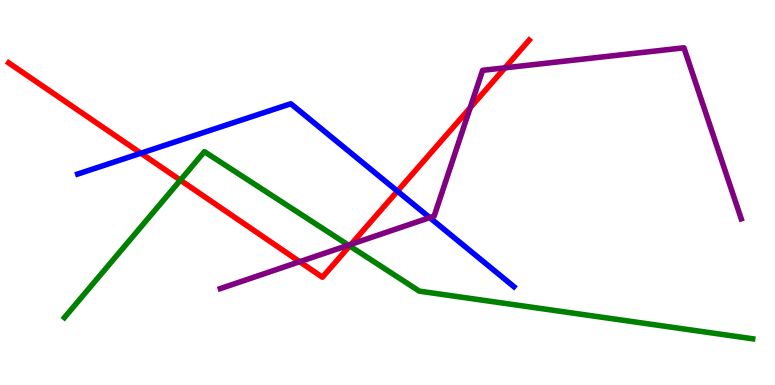[{'lines': ['blue', 'red'], 'intersections': [{'x': 1.82, 'y': 6.02}, {'x': 5.13, 'y': 5.03}]}, {'lines': ['green', 'red'], 'intersections': [{'x': 2.33, 'y': 5.32}, {'x': 4.51, 'y': 3.61}]}, {'lines': ['purple', 'red'], 'intersections': [{'x': 3.87, 'y': 3.2}, {'x': 4.53, 'y': 3.66}, {'x': 6.07, 'y': 7.2}, {'x': 6.52, 'y': 8.24}]}, {'lines': ['blue', 'green'], 'intersections': []}, {'lines': ['blue', 'purple'], 'intersections': [{'x': 5.54, 'y': 4.35}]}, {'lines': ['green', 'purple'], 'intersections': [{'x': 4.5, 'y': 3.63}]}]